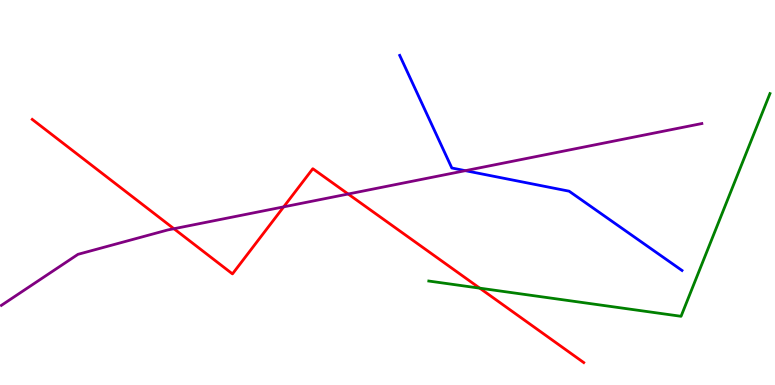[{'lines': ['blue', 'red'], 'intersections': []}, {'lines': ['green', 'red'], 'intersections': [{'x': 6.19, 'y': 2.52}]}, {'lines': ['purple', 'red'], 'intersections': [{'x': 2.24, 'y': 4.06}, {'x': 3.66, 'y': 4.63}, {'x': 4.49, 'y': 4.96}]}, {'lines': ['blue', 'green'], 'intersections': []}, {'lines': ['blue', 'purple'], 'intersections': [{'x': 6.0, 'y': 5.57}]}, {'lines': ['green', 'purple'], 'intersections': []}]